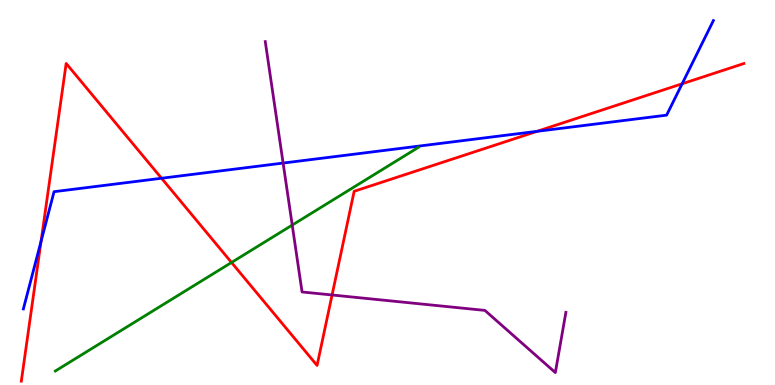[{'lines': ['blue', 'red'], 'intersections': [{'x': 0.53, 'y': 3.73}, {'x': 2.08, 'y': 5.37}, {'x': 6.93, 'y': 6.59}, {'x': 8.8, 'y': 7.82}]}, {'lines': ['green', 'red'], 'intersections': [{'x': 2.99, 'y': 3.18}]}, {'lines': ['purple', 'red'], 'intersections': [{'x': 4.28, 'y': 2.34}]}, {'lines': ['blue', 'green'], 'intersections': []}, {'lines': ['blue', 'purple'], 'intersections': [{'x': 3.65, 'y': 5.76}]}, {'lines': ['green', 'purple'], 'intersections': [{'x': 3.77, 'y': 4.15}]}]